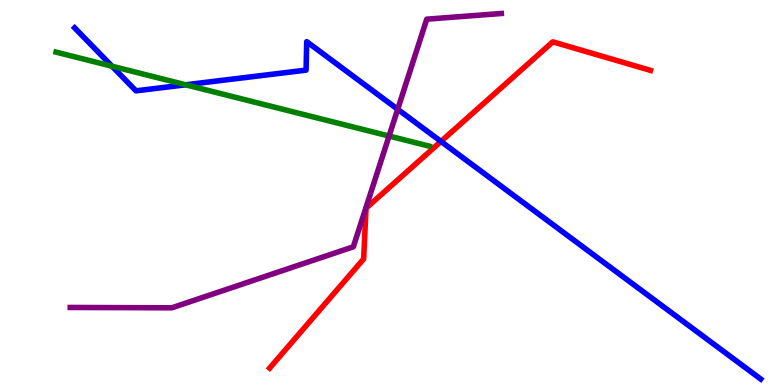[{'lines': ['blue', 'red'], 'intersections': [{'x': 5.69, 'y': 6.33}]}, {'lines': ['green', 'red'], 'intersections': []}, {'lines': ['purple', 'red'], 'intersections': []}, {'lines': ['blue', 'green'], 'intersections': [{'x': 1.45, 'y': 8.28}, {'x': 2.4, 'y': 7.8}]}, {'lines': ['blue', 'purple'], 'intersections': [{'x': 5.13, 'y': 7.16}]}, {'lines': ['green', 'purple'], 'intersections': [{'x': 5.02, 'y': 6.47}]}]